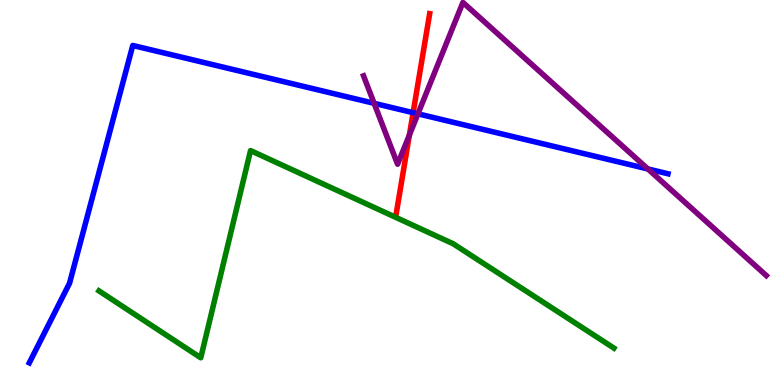[{'lines': ['blue', 'red'], 'intersections': [{'x': 5.33, 'y': 7.07}]}, {'lines': ['green', 'red'], 'intersections': []}, {'lines': ['purple', 'red'], 'intersections': [{'x': 5.28, 'y': 6.49}]}, {'lines': ['blue', 'green'], 'intersections': []}, {'lines': ['blue', 'purple'], 'intersections': [{'x': 4.83, 'y': 7.32}, {'x': 5.39, 'y': 7.04}, {'x': 8.36, 'y': 5.61}]}, {'lines': ['green', 'purple'], 'intersections': []}]